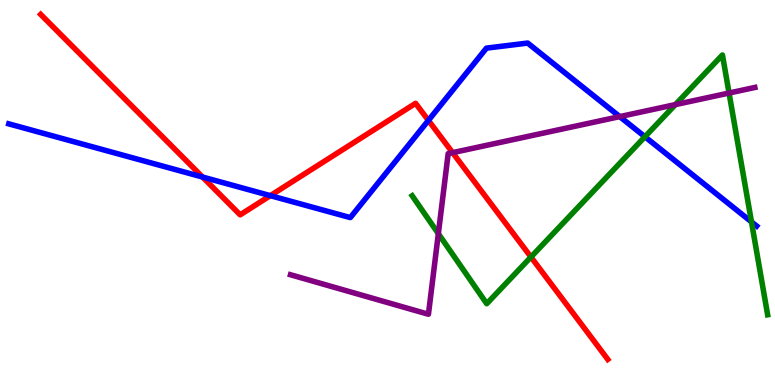[{'lines': ['blue', 'red'], 'intersections': [{'x': 2.61, 'y': 5.4}, {'x': 3.49, 'y': 4.92}, {'x': 5.53, 'y': 6.87}]}, {'lines': ['green', 'red'], 'intersections': [{'x': 6.85, 'y': 3.32}]}, {'lines': ['purple', 'red'], 'intersections': [{'x': 5.84, 'y': 6.03}]}, {'lines': ['blue', 'green'], 'intersections': [{'x': 8.32, 'y': 6.45}, {'x': 9.7, 'y': 4.24}]}, {'lines': ['blue', 'purple'], 'intersections': [{'x': 8.0, 'y': 6.97}]}, {'lines': ['green', 'purple'], 'intersections': [{'x': 5.66, 'y': 3.93}, {'x': 8.71, 'y': 7.28}, {'x': 9.41, 'y': 7.58}]}]